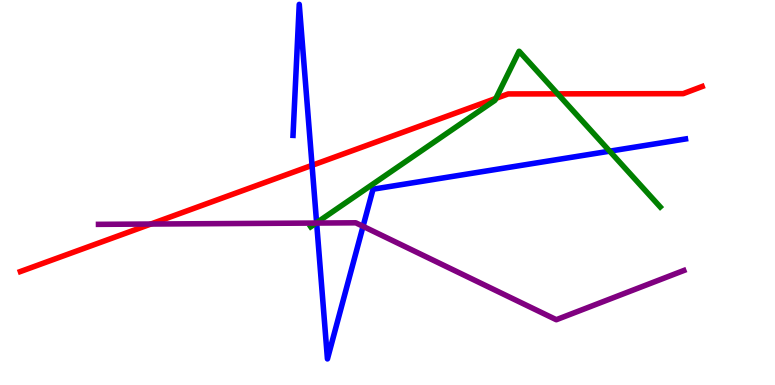[{'lines': ['blue', 'red'], 'intersections': [{'x': 4.03, 'y': 5.71}]}, {'lines': ['green', 'red'], 'intersections': [{'x': 6.4, 'y': 7.44}, {'x': 7.2, 'y': 7.56}]}, {'lines': ['purple', 'red'], 'intersections': [{'x': 1.95, 'y': 4.18}]}, {'lines': ['blue', 'green'], 'intersections': [{'x': 4.09, 'y': 4.22}, {'x': 7.87, 'y': 6.07}]}, {'lines': ['blue', 'purple'], 'intersections': [{'x': 4.09, 'y': 4.21}, {'x': 4.68, 'y': 4.12}]}, {'lines': ['green', 'purple'], 'intersections': [{'x': 4.08, 'y': 4.21}]}]